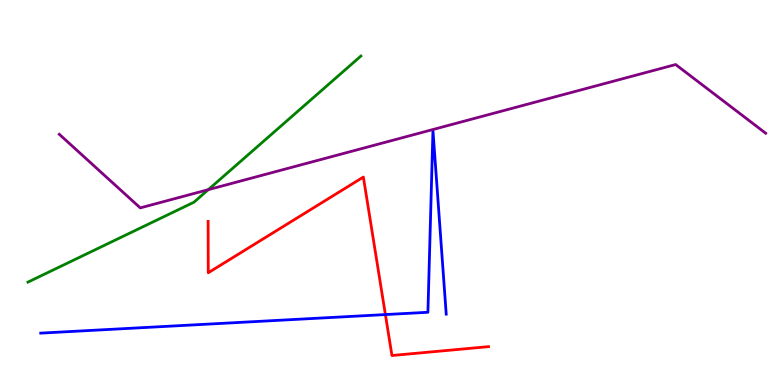[{'lines': ['blue', 'red'], 'intersections': [{'x': 4.97, 'y': 1.83}]}, {'lines': ['green', 'red'], 'intersections': []}, {'lines': ['purple', 'red'], 'intersections': []}, {'lines': ['blue', 'green'], 'intersections': []}, {'lines': ['blue', 'purple'], 'intersections': []}, {'lines': ['green', 'purple'], 'intersections': [{'x': 2.69, 'y': 5.07}]}]